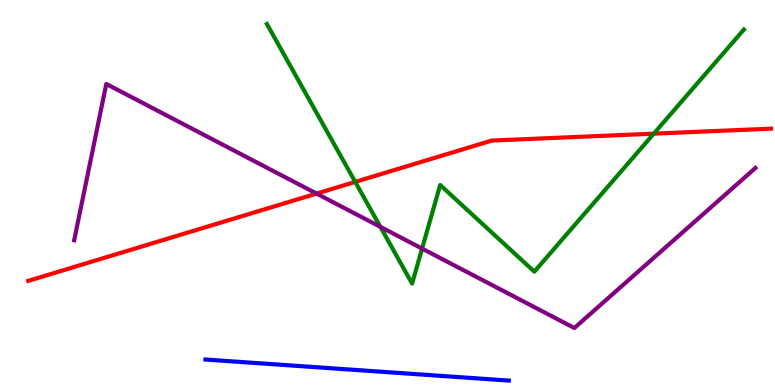[{'lines': ['blue', 'red'], 'intersections': []}, {'lines': ['green', 'red'], 'intersections': [{'x': 4.58, 'y': 5.28}, {'x': 8.44, 'y': 6.53}]}, {'lines': ['purple', 'red'], 'intersections': [{'x': 4.08, 'y': 4.97}]}, {'lines': ['blue', 'green'], 'intersections': []}, {'lines': ['blue', 'purple'], 'intersections': []}, {'lines': ['green', 'purple'], 'intersections': [{'x': 4.91, 'y': 4.11}, {'x': 5.45, 'y': 3.54}]}]